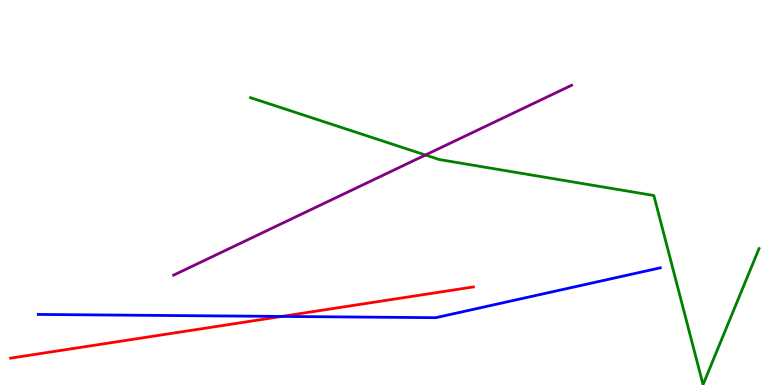[{'lines': ['blue', 'red'], 'intersections': [{'x': 3.64, 'y': 1.78}]}, {'lines': ['green', 'red'], 'intersections': []}, {'lines': ['purple', 'red'], 'intersections': []}, {'lines': ['blue', 'green'], 'intersections': []}, {'lines': ['blue', 'purple'], 'intersections': []}, {'lines': ['green', 'purple'], 'intersections': [{'x': 5.49, 'y': 5.97}]}]